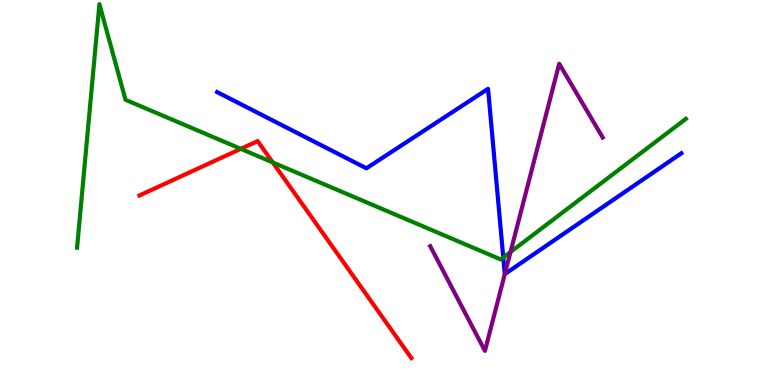[{'lines': ['blue', 'red'], 'intersections': []}, {'lines': ['green', 'red'], 'intersections': [{'x': 3.11, 'y': 6.13}, {'x': 3.52, 'y': 5.78}]}, {'lines': ['purple', 'red'], 'intersections': []}, {'lines': ['blue', 'green'], 'intersections': [{'x': 6.49, 'y': 3.31}]}, {'lines': ['blue', 'purple'], 'intersections': [{'x': 6.51, 'y': 2.88}]}, {'lines': ['green', 'purple'], 'intersections': [{'x': 6.59, 'y': 3.45}]}]